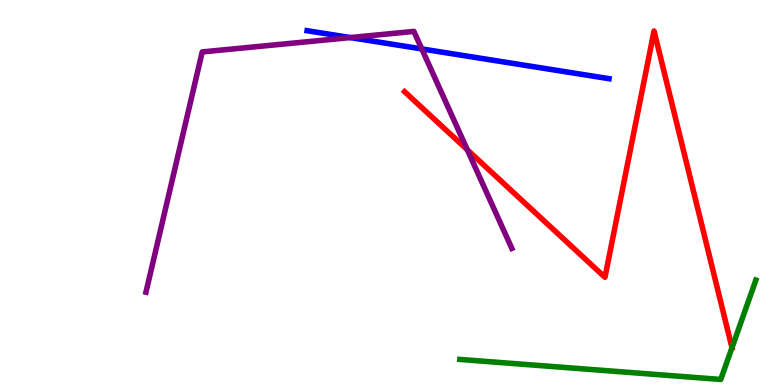[{'lines': ['blue', 'red'], 'intersections': []}, {'lines': ['green', 'red'], 'intersections': [{'x': 9.45, 'y': 0.969}]}, {'lines': ['purple', 'red'], 'intersections': [{'x': 6.03, 'y': 6.11}]}, {'lines': ['blue', 'green'], 'intersections': []}, {'lines': ['blue', 'purple'], 'intersections': [{'x': 4.52, 'y': 9.02}, {'x': 5.44, 'y': 8.73}]}, {'lines': ['green', 'purple'], 'intersections': []}]